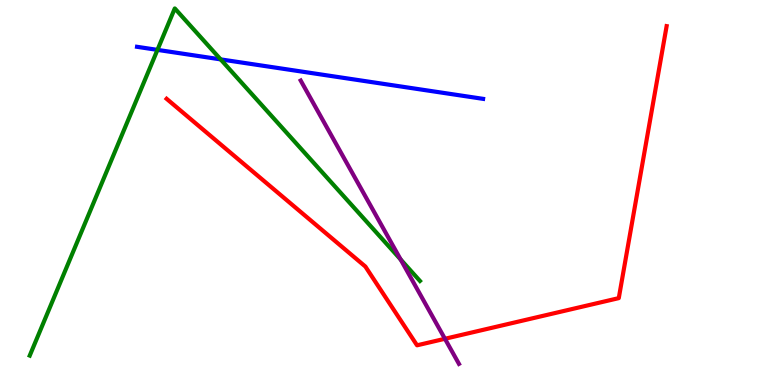[{'lines': ['blue', 'red'], 'intersections': []}, {'lines': ['green', 'red'], 'intersections': []}, {'lines': ['purple', 'red'], 'intersections': [{'x': 5.74, 'y': 1.2}]}, {'lines': ['blue', 'green'], 'intersections': [{'x': 2.03, 'y': 8.7}, {'x': 2.85, 'y': 8.46}]}, {'lines': ['blue', 'purple'], 'intersections': []}, {'lines': ['green', 'purple'], 'intersections': [{'x': 5.17, 'y': 3.26}]}]